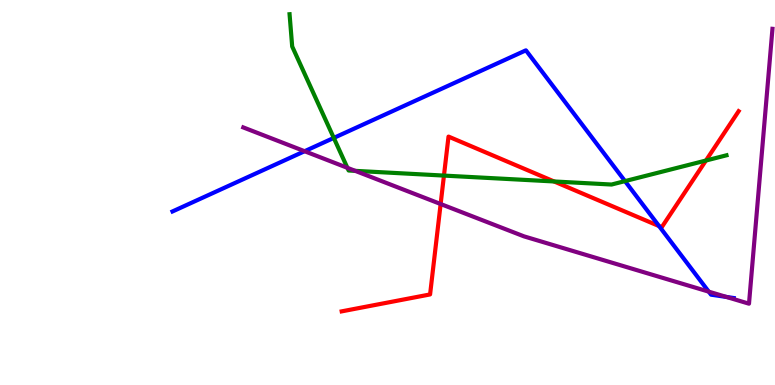[{'lines': ['blue', 'red'], 'intersections': [{'x': 8.5, 'y': 4.13}]}, {'lines': ['green', 'red'], 'intersections': [{'x': 5.73, 'y': 5.44}, {'x': 7.15, 'y': 5.29}, {'x': 9.11, 'y': 5.83}]}, {'lines': ['purple', 'red'], 'intersections': [{'x': 5.69, 'y': 4.7}]}, {'lines': ['blue', 'green'], 'intersections': [{'x': 4.31, 'y': 6.42}, {'x': 8.06, 'y': 5.3}]}, {'lines': ['blue', 'purple'], 'intersections': [{'x': 3.93, 'y': 6.07}, {'x': 9.15, 'y': 2.42}, {'x': 9.37, 'y': 2.29}]}, {'lines': ['green', 'purple'], 'intersections': [{'x': 4.48, 'y': 5.64}, {'x': 4.58, 'y': 5.56}]}]